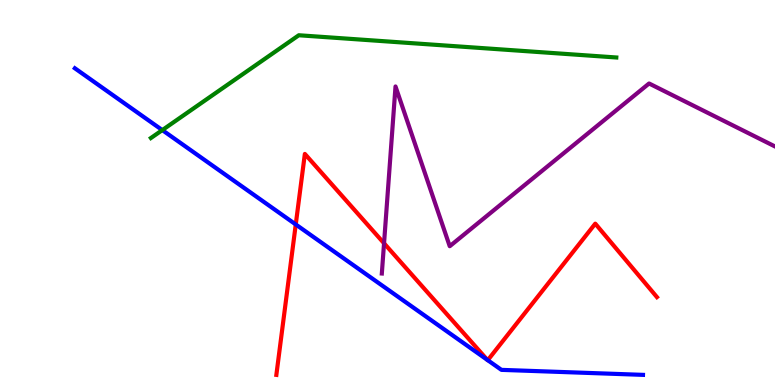[{'lines': ['blue', 'red'], 'intersections': [{'x': 3.82, 'y': 4.17}, {'x': 6.29, 'y': 0.651}, {'x': 6.29, 'y': 0.644}]}, {'lines': ['green', 'red'], 'intersections': []}, {'lines': ['purple', 'red'], 'intersections': [{'x': 4.96, 'y': 3.68}]}, {'lines': ['blue', 'green'], 'intersections': [{'x': 2.09, 'y': 6.62}]}, {'lines': ['blue', 'purple'], 'intersections': []}, {'lines': ['green', 'purple'], 'intersections': []}]